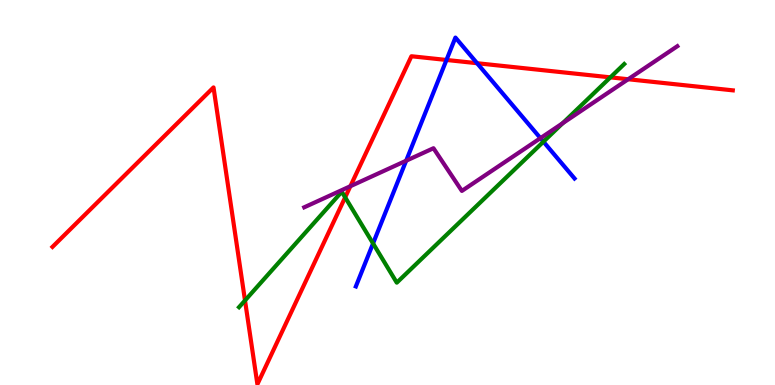[{'lines': ['blue', 'red'], 'intersections': [{'x': 5.76, 'y': 8.44}, {'x': 6.16, 'y': 8.36}]}, {'lines': ['green', 'red'], 'intersections': [{'x': 3.16, 'y': 2.2}, {'x': 4.45, 'y': 4.87}, {'x': 7.88, 'y': 7.99}]}, {'lines': ['purple', 'red'], 'intersections': [{'x': 4.52, 'y': 5.16}, {'x': 8.11, 'y': 7.94}]}, {'lines': ['blue', 'green'], 'intersections': [{'x': 4.81, 'y': 3.68}, {'x': 7.01, 'y': 6.32}]}, {'lines': ['blue', 'purple'], 'intersections': [{'x': 5.24, 'y': 5.83}, {'x': 6.97, 'y': 6.41}]}, {'lines': ['green', 'purple'], 'intersections': [{'x': 7.26, 'y': 6.8}]}]